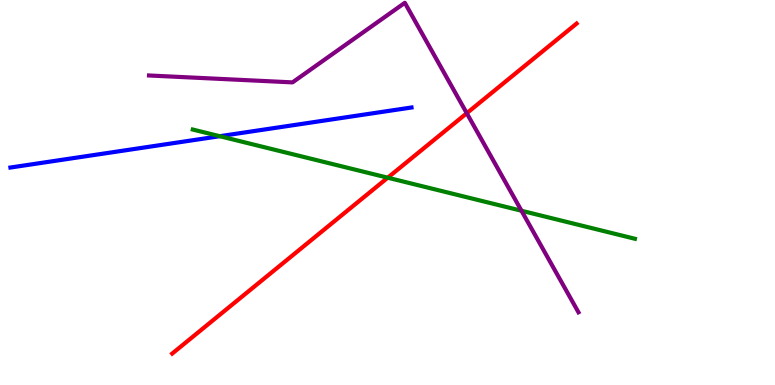[{'lines': ['blue', 'red'], 'intersections': []}, {'lines': ['green', 'red'], 'intersections': [{'x': 5.0, 'y': 5.38}]}, {'lines': ['purple', 'red'], 'intersections': [{'x': 6.02, 'y': 7.06}]}, {'lines': ['blue', 'green'], 'intersections': [{'x': 2.84, 'y': 6.46}]}, {'lines': ['blue', 'purple'], 'intersections': []}, {'lines': ['green', 'purple'], 'intersections': [{'x': 6.73, 'y': 4.53}]}]